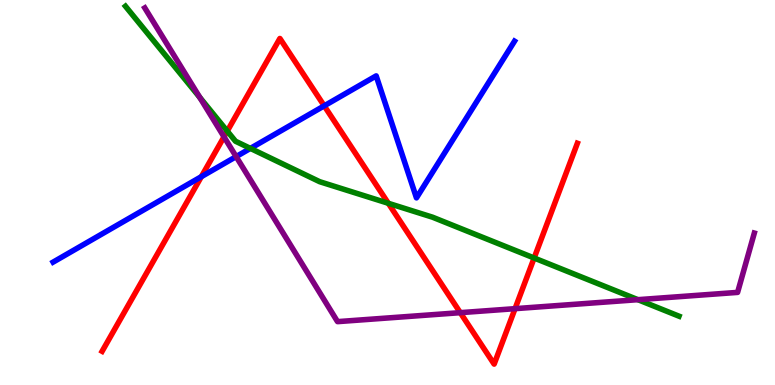[{'lines': ['blue', 'red'], 'intersections': [{'x': 2.6, 'y': 5.41}, {'x': 4.18, 'y': 7.25}]}, {'lines': ['green', 'red'], 'intersections': [{'x': 2.93, 'y': 6.59}, {'x': 5.01, 'y': 4.72}, {'x': 6.89, 'y': 3.3}]}, {'lines': ['purple', 'red'], 'intersections': [{'x': 2.89, 'y': 6.45}, {'x': 5.94, 'y': 1.88}, {'x': 6.65, 'y': 1.98}]}, {'lines': ['blue', 'green'], 'intersections': [{'x': 3.23, 'y': 6.15}]}, {'lines': ['blue', 'purple'], 'intersections': [{'x': 3.05, 'y': 5.93}]}, {'lines': ['green', 'purple'], 'intersections': [{'x': 2.58, 'y': 7.47}, {'x': 8.23, 'y': 2.22}]}]